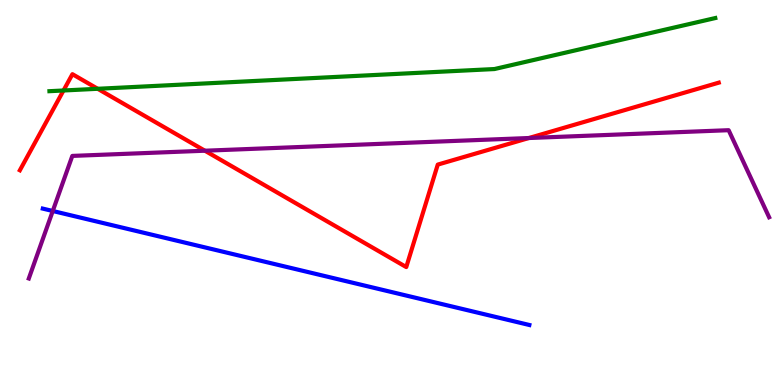[{'lines': ['blue', 'red'], 'intersections': []}, {'lines': ['green', 'red'], 'intersections': [{'x': 0.819, 'y': 7.65}, {'x': 1.26, 'y': 7.69}]}, {'lines': ['purple', 'red'], 'intersections': [{'x': 2.64, 'y': 6.09}, {'x': 6.82, 'y': 6.42}]}, {'lines': ['blue', 'green'], 'intersections': []}, {'lines': ['blue', 'purple'], 'intersections': [{'x': 0.681, 'y': 4.52}]}, {'lines': ['green', 'purple'], 'intersections': []}]